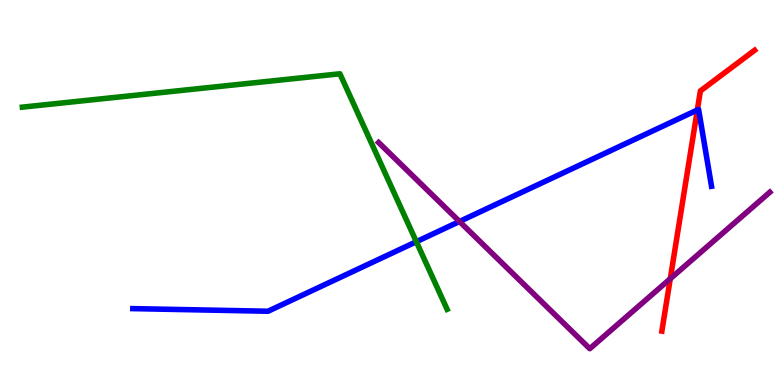[{'lines': ['blue', 'red'], 'intersections': [{'x': 9.0, 'y': 7.14}]}, {'lines': ['green', 'red'], 'intersections': []}, {'lines': ['purple', 'red'], 'intersections': [{'x': 8.65, 'y': 2.76}]}, {'lines': ['blue', 'green'], 'intersections': [{'x': 5.37, 'y': 3.72}]}, {'lines': ['blue', 'purple'], 'intersections': [{'x': 5.93, 'y': 4.25}]}, {'lines': ['green', 'purple'], 'intersections': []}]